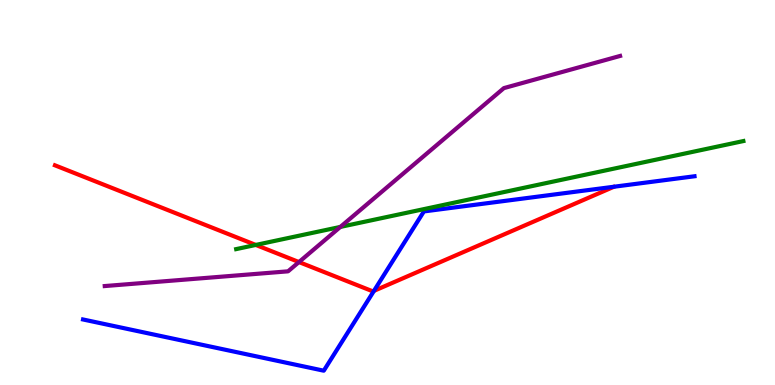[{'lines': ['blue', 'red'], 'intersections': [{'x': 4.83, 'y': 2.45}]}, {'lines': ['green', 'red'], 'intersections': [{'x': 3.3, 'y': 3.64}]}, {'lines': ['purple', 'red'], 'intersections': [{'x': 3.86, 'y': 3.19}]}, {'lines': ['blue', 'green'], 'intersections': []}, {'lines': ['blue', 'purple'], 'intersections': []}, {'lines': ['green', 'purple'], 'intersections': [{'x': 4.39, 'y': 4.11}]}]